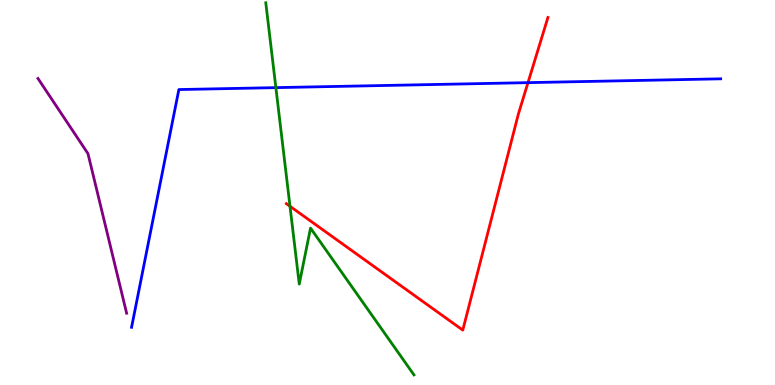[{'lines': ['blue', 'red'], 'intersections': [{'x': 6.81, 'y': 7.85}]}, {'lines': ['green', 'red'], 'intersections': [{'x': 3.74, 'y': 4.64}]}, {'lines': ['purple', 'red'], 'intersections': []}, {'lines': ['blue', 'green'], 'intersections': [{'x': 3.56, 'y': 7.72}]}, {'lines': ['blue', 'purple'], 'intersections': []}, {'lines': ['green', 'purple'], 'intersections': []}]